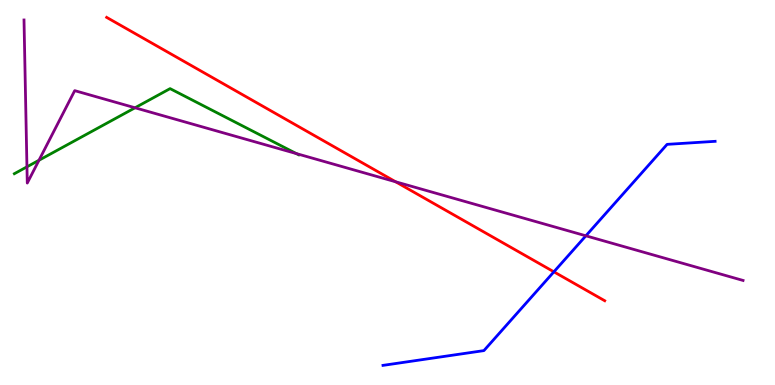[{'lines': ['blue', 'red'], 'intersections': [{'x': 7.15, 'y': 2.94}]}, {'lines': ['green', 'red'], 'intersections': []}, {'lines': ['purple', 'red'], 'intersections': [{'x': 5.1, 'y': 5.28}]}, {'lines': ['blue', 'green'], 'intersections': []}, {'lines': ['blue', 'purple'], 'intersections': [{'x': 7.56, 'y': 3.88}]}, {'lines': ['green', 'purple'], 'intersections': [{'x': 0.348, 'y': 5.67}, {'x': 0.503, 'y': 5.84}, {'x': 1.74, 'y': 7.2}, {'x': 3.82, 'y': 6.01}]}]